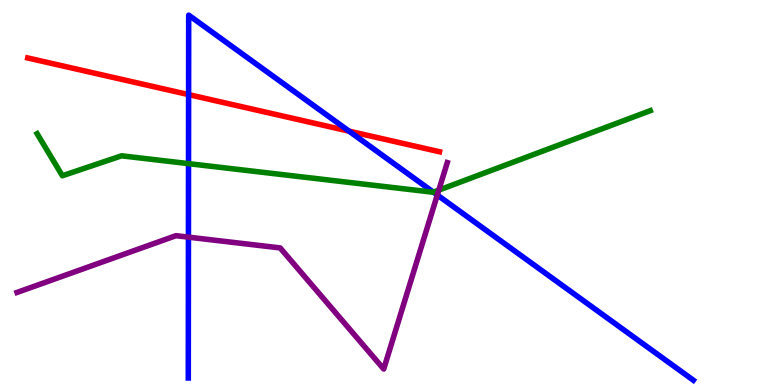[{'lines': ['blue', 'red'], 'intersections': [{'x': 2.43, 'y': 7.54}, {'x': 4.5, 'y': 6.59}]}, {'lines': ['green', 'red'], 'intersections': []}, {'lines': ['purple', 'red'], 'intersections': []}, {'lines': ['blue', 'green'], 'intersections': [{'x': 2.43, 'y': 5.75}, {'x': 5.59, 'y': 5.01}]}, {'lines': ['blue', 'purple'], 'intersections': [{'x': 2.43, 'y': 3.84}, {'x': 5.64, 'y': 4.94}]}, {'lines': ['green', 'purple'], 'intersections': [{'x': 5.66, 'y': 5.06}]}]